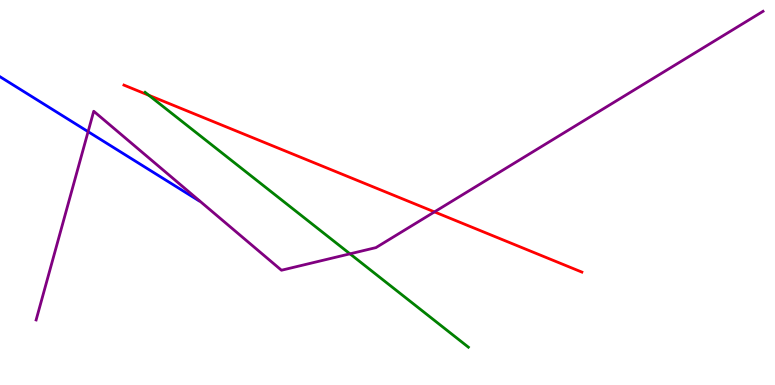[{'lines': ['blue', 'red'], 'intersections': []}, {'lines': ['green', 'red'], 'intersections': [{'x': 1.92, 'y': 7.53}]}, {'lines': ['purple', 'red'], 'intersections': [{'x': 5.61, 'y': 4.5}]}, {'lines': ['blue', 'green'], 'intersections': []}, {'lines': ['blue', 'purple'], 'intersections': [{'x': 1.14, 'y': 6.58}]}, {'lines': ['green', 'purple'], 'intersections': [{'x': 4.52, 'y': 3.41}]}]